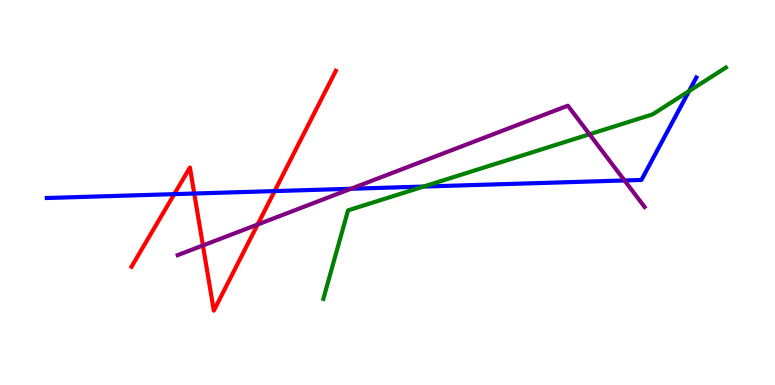[{'lines': ['blue', 'red'], 'intersections': [{'x': 2.25, 'y': 4.96}, {'x': 2.51, 'y': 4.97}, {'x': 3.54, 'y': 5.04}]}, {'lines': ['green', 'red'], 'intersections': []}, {'lines': ['purple', 'red'], 'intersections': [{'x': 2.62, 'y': 3.62}, {'x': 3.32, 'y': 4.17}]}, {'lines': ['blue', 'green'], 'intersections': [{'x': 5.47, 'y': 5.15}, {'x': 8.89, 'y': 7.63}]}, {'lines': ['blue', 'purple'], 'intersections': [{'x': 4.53, 'y': 5.1}, {'x': 8.06, 'y': 5.31}]}, {'lines': ['green', 'purple'], 'intersections': [{'x': 7.61, 'y': 6.51}]}]